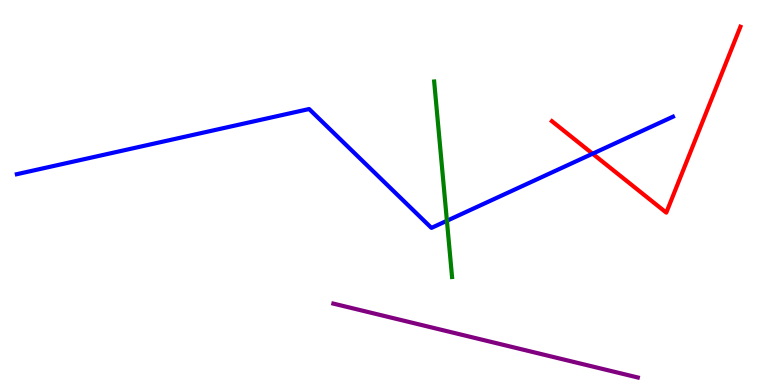[{'lines': ['blue', 'red'], 'intersections': [{'x': 7.65, 'y': 6.01}]}, {'lines': ['green', 'red'], 'intersections': []}, {'lines': ['purple', 'red'], 'intersections': []}, {'lines': ['blue', 'green'], 'intersections': [{'x': 5.77, 'y': 4.27}]}, {'lines': ['blue', 'purple'], 'intersections': []}, {'lines': ['green', 'purple'], 'intersections': []}]